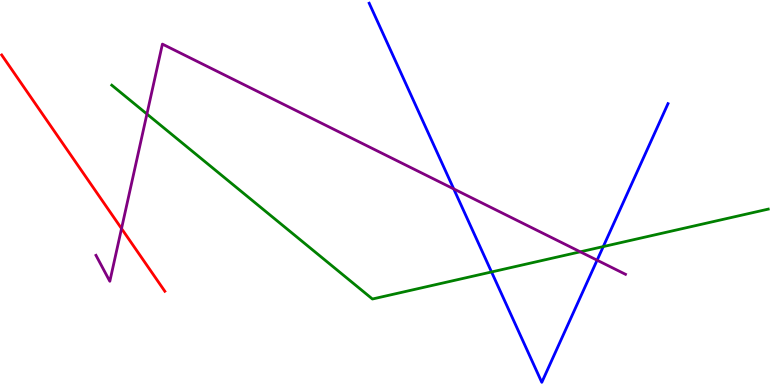[{'lines': ['blue', 'red'], 'intersections': []}, {'lines': ['green', 'red'], 'intersections': []}, {'lines': ['purple', 'red'], 'intersections': [{'x': 1.57, 'y': 4.06}]}, {'lines': ['blue', 'green'], 'intersections': [{'x': 6.34, 'y': 2.94}, {'x': 7.78, 'y': 3.6}]}, {'lines': ['blue', 'purple'], 'intersections': [{'x': 5.85, 'y': 5.09}, {'x': 7.7, 'y': 3.24}]}, {'lines': ['green', 'purple'], 'intersections': [{'x': 1.9, 'y': 7.04}, {'x': 7.49, 'y': 3.46}]}]